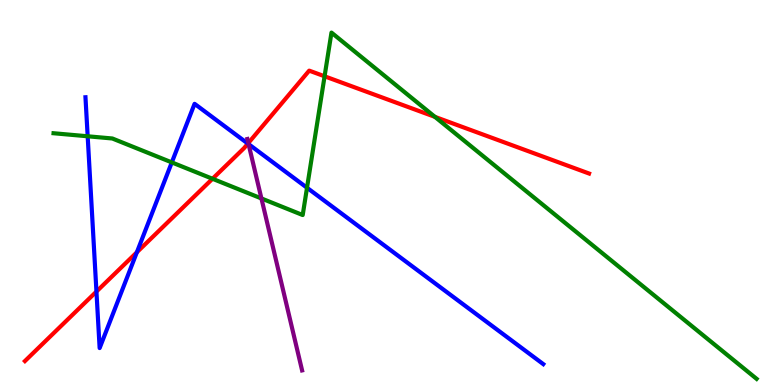[{'lines': ['blue', 'red'], 'intersections': [{'x': 1.24, 'y': 2.43}, {'x': 1.77, 'y': 3.45}, {'x': 3.2, 'y': 6.27}]}, {'lines': ['green', 'red'], 'intersections': [{'x': 2.74, 'y': 5.36}, {'x': 4.19, 'y': 8.02}, {'x': 5.61, 'y': 6.96}]}, {'lines': ['purple', 'red'], 'intersections': [{'x': 3.2, 'y': 6.28}]}, {'lines': ['blue', 'green'], 'intersections': [{'x': 1.13, 'y': 6.46}, {'x': 2.22, 'y': 5.78}, {'x': 3.96, 'y': 5.12}]}, {'lines': ['blue', 'purple'], 'intersections': [{'x': 3.21, 'y': 6.26}]}, {'lines': ['green', 'purple'], 'intersections': [{'x': 3.37, 'y': 4.85}]}]